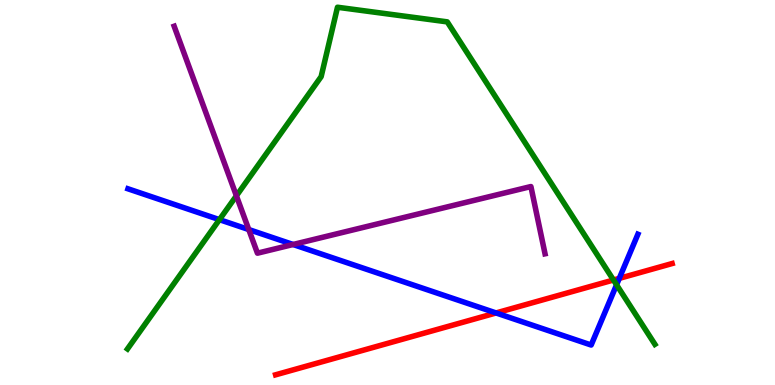[{'lines': ['blue', 'red'], 'intersections': [{'x': 6.4, 'y': 1.87}, {'x': 7.99, 'y': 2.77}]}, {'lines': ['green', 'red'], 'intersections': [{'x': 7.92, 'y': 2.73}]}, {'lines': ['purple', 'red'], 'intersections': []}, {'lines': ['blue', 'green'], 'intersections': [{'x': 2.83, 'y': 4.29}, {'x': 7.96, 'y': 2.6}]}, {'lines': ['blue', 'purple'], 'intersections': [{'x': 3.21, 'y': 4.04}, {'x': 3.78, 'y': 3.65}]}, {'lines': ['green', 'purple'], 'intersections': [{'x': 3.05, 'y': 4.91}]}]